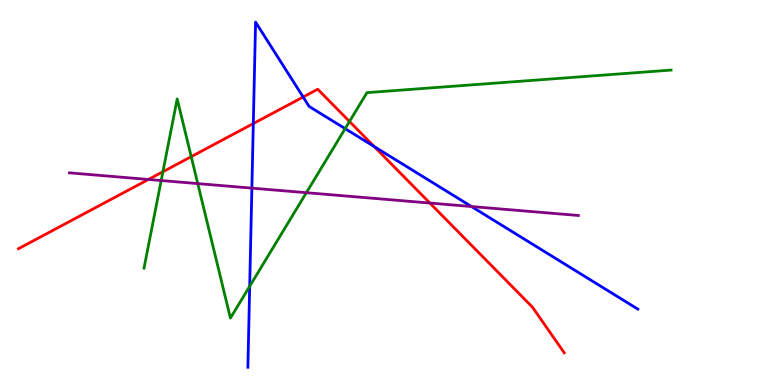[{'lines': ['blue', 'red'], 'intersections': [{'x': 3.27, 'y': 6.79}, {'x': 3.91, 'y': 7.48}, {'x': 4.83, 'y': 6.19}]}, {'lines': ['green', 'red'], 'intersections': [{'x': 2.1, 'y': 5.54}, {'x': 2.47, 'y': 5.93}, {'x': 4.51, 'y': 6.84}]}, {'lines': ['purple', 'red'], 'intersections': [{'x': 1.92, 'y': 5.34}, {'x': 5.55, 'y': 4.73}]}, {'lines': ['blue', 'green'], 'intersections': [{'x': 3.22, 'y': 2.56}, {'x': 4.45, 'y': 6.66}]}, {'lines': ['blue', 'purple'], 'intersections': [{'x': 3.25, 'y': 5.11}, {'x': 6.08, 'y': 4.64}]}, {'lines': ['green', 'purple'], 'intersections': [{'x': 2.08, 'y': 5.31}, {'x': 2.55, 'y': 5.23}, {'x': 3.95, 'y': 4.99}]}]